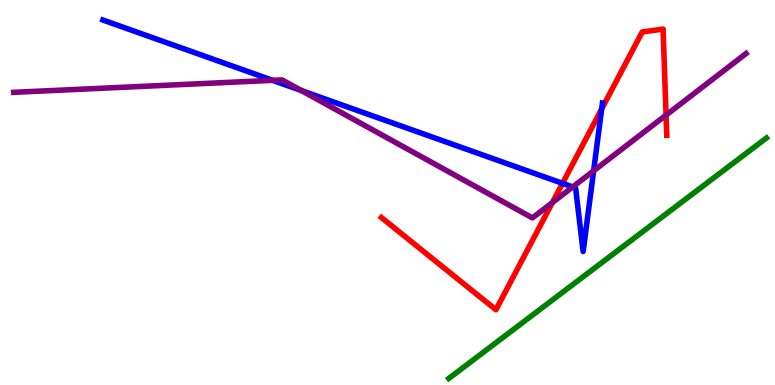[{'lines': ['blue', 'red'], 'intersections': [{'x': 7.26, 'y': 5.24}, {'x': 7.76, 'y': 7.17}]}, {'lines': ['green', 'red'], 'intersections': []}, {'lines': ['purple', 'red'], 'intersections': [{'x': 7.13, 'y': 4.74}, {'x': 8.59, 'y': 7.01}]}, {'lines': ['blue', 'green'], 'intersections': []}, {'lines': ['blue', 'purple'], 'intersections': [{'x': 3.52, 'y': 7.91}, {'x': 3.89, 'y': 7.65}, {'x': 7.39, 'y': 5.14}, {'x': 7.66, 'y': 5.56}]}, {'lines': ['green', 'purple'], 'intersections': []}]